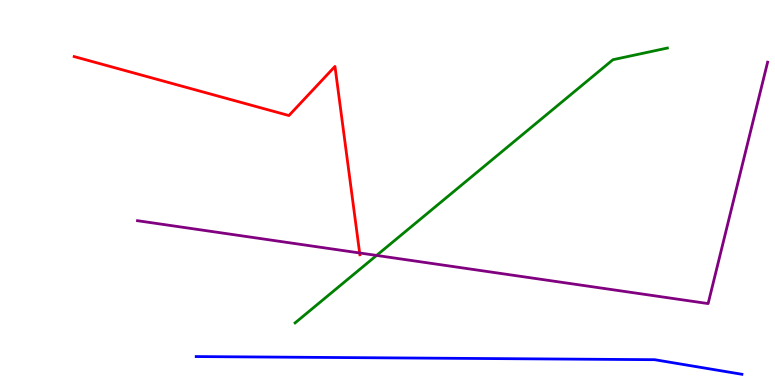[{'lines': ['blue', 'red'], 'intersections': []}, {'lines': ['green', 'red'], 'intersections': []}, {'lines': ['purple', 'red'], 'intersections': [{'x': 4.64, 'y': 3.43}]}, {'lines': ['blue', 'green'], 'intersections': []}, {'lines': ['blue', 'purple'], 'intersections': []}, {'lines': ['green', 'purple'], 'intersections': [{'x': 4.86, 'y': 3.37}]}]